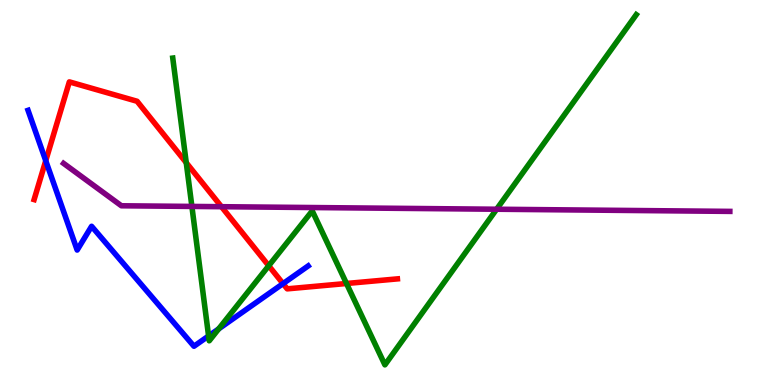[{'lines': ['blue', 'red'], 'intersections': [{'x': 0.59, 'y': 5.83}, {'x': 3.65, 'y': 2.63}]}, {'lines': ['green', 'red'], 'intersections': [{'x': 2.4, 'y': 5.77}, {'x': 3.47, 'y': 3.1}, {'x': 4.47, 'y': 2.64}]}, {'lines': ['purple', 'red'], 'intersections': [{'x': 2.86, 'y': 4.63}]}, {'lines': ['blue', 'green'], 'intersections': [{'x': 2.69, 'y': 1.27}, {'x': 2.82, 'y': 1.46}]}, {'lines': ['blue', 'purple'], 'intersections': []}, {'lines': ['green', 'purple'], 'intersections': [{'x': 2.48, 'y': 4.64}, {'x': 6.41, 'y': 4.57}]}]